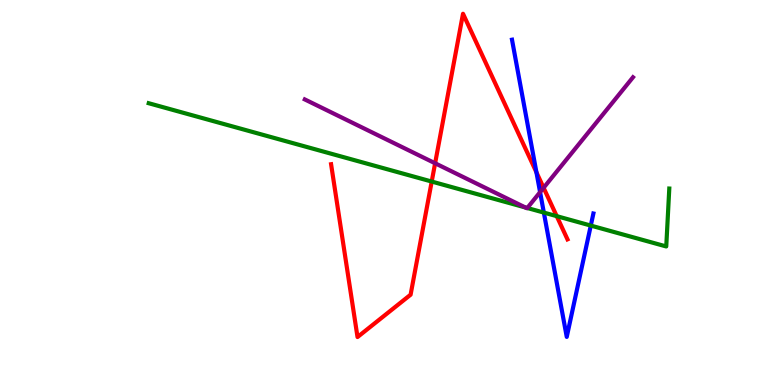[{'lines': ['blue', 'red'], 'intersections': [{'x': 6.92, 'y': 5.52}]}, {'lines': ['green', 'red'], 'intersections': [{'x': 5.57, 'y': 5.28}, {'x': 7.18, 'y': 4.39}]}, {'lines': ['purple', 'red'], 'intersections': [{'x': 5.61, 'y': 5.76}, {'x': 7.01, 'y': 5.12}]}, {'lines': ['blue', 'green'], 'intersections': [{'x': 7.02, 'y': 4.48}, {'x': 7.62, 'y': 4.14}]}, {'lines': ['blue', 'purple'], 'intersections': [{'x': 6.97, 'y': 5.01}]}, {'lines': ['green', 'purple'], 'intersections': [{'x': 6.78, 'y': 4.61}, {'x': 6.8, 'y': 4.6}]}]